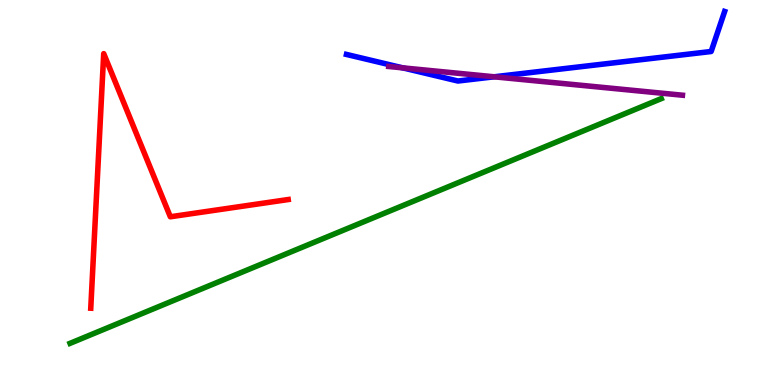[{'lines': ['blue', 'red'], 'intersections': []}, {'lines': ['green', 'red'], 'intersections': []}, {'lines': ['purple', 'red'], 'intersections': []}, {'lines': ['blue', 'green'], 'intersections': []}, {'lines': ['blue', 'purple'], 'intersections': [{'x': 5.2, 'y': 8.24}, {'x': 6.38, 'y': 8.01}]}, {'lines': ['green', 'purple'], 'intersections': []}]